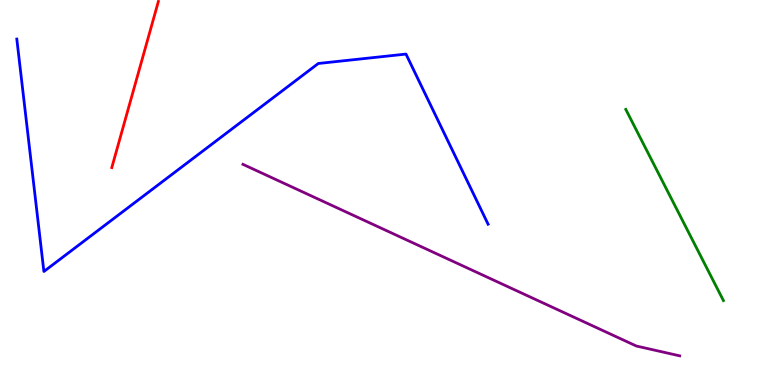[{'lines': ['blue', 'red'], 'intersections': []}, {'lines': ['green', 'red'], 'intersections': []}, {'lines': ['purple', 'red'], 'intersections': []}, {'lines': ['blue', 'green'], 'intersections': []}, {'lines': ['blue', 'purple'], 'intersections': []}, {'lines': ['green', 'purple'], 'intersections': []}]